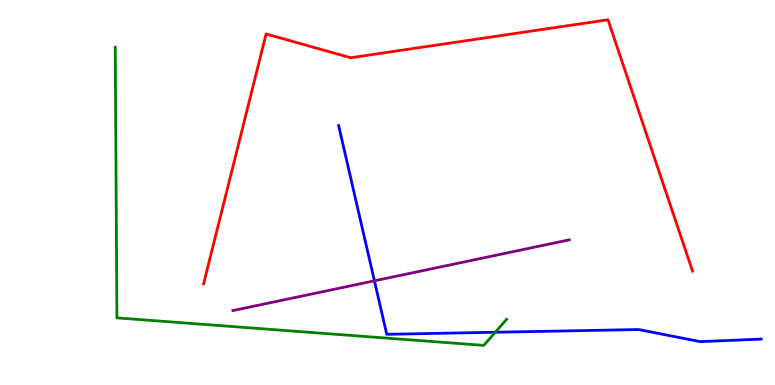[{'lines': ['blue', 'red'], 'intersections': []}, {'lines': ['green', 'red'], 'intersections': []}, {'lines': ['purple', 'red'], 'intersections': []}, {'lines': ['blue', 'green'], 'intersections': [{'x': 6.39, 'y': 1.37}]}, {'lines': ['blue', 'purple'], 'intersections': [{'x': 4.83, 'y': 2.71}]}, {'lines': ['green', 'purple'], 'intersections': []}]